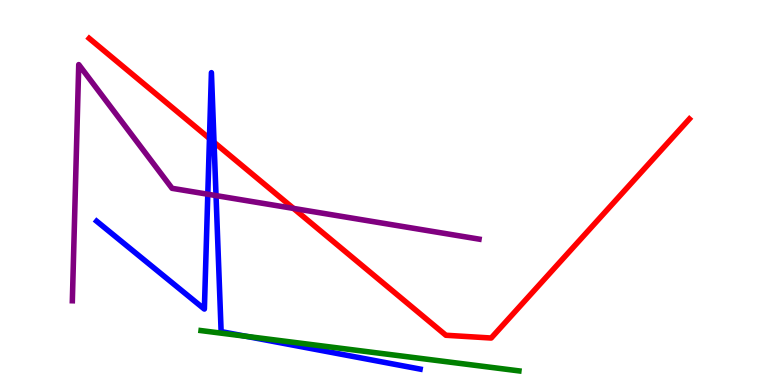[{'lines': ['blue', 'red'], 'intersections': [{'x': 2.7, 'y': 6.4}, {'x': 2.76, 'y': 6.3}]}, {'lines': ['green', 'red'], 'intersections': []}, {'lines': ['purple', 'red'], 'intersections': [{'x': 3.79, 'y': 4.59}]}, {'lines': ['blue', 'green'], 'intersections': [{'x': 3.18, 'y': 1.26}]}, {'lines': ['blue', 'purple'], 'intersections': [{'x': 2.68, 'y': 4.95}, {'x': 2.79, 'y': 4.92}]}, {'lines': ['green', 'purple'], 'intersections': []}]